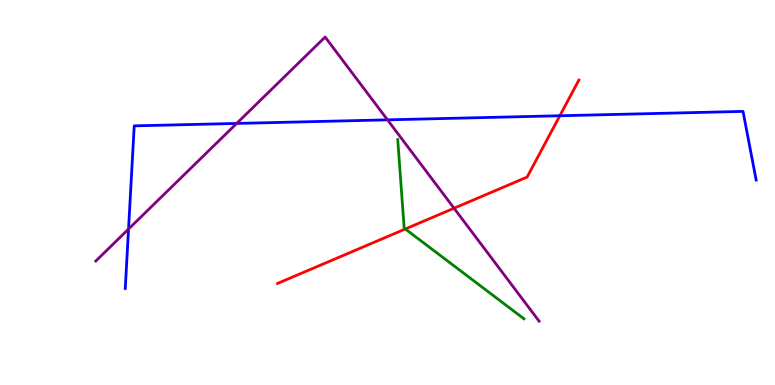[{'lines': ['blue', 'red'], 'intersections': [{'x': 7.22, 'y': 6.99}]}, {'lines': ['green', 'red'], 'intersections': [{'x': 5.23, 'y': 4.05}]}, {'lines': ['purple', 'red'], 'intersections': [{'x': 5.86, 'y': 4.59}]}, {'lines': ['blue', 'green'], 'intersections': []}, {'lines': ['blue', 'purple'], 'intersections': [{'x': 1.66, 'y': 4.05}, {'x': 3.05, 'y': 6.79}, {'x': 5.0, 'y': 6.89}]}, {'lines': ['green', 'purple'], 'intersections': []}]